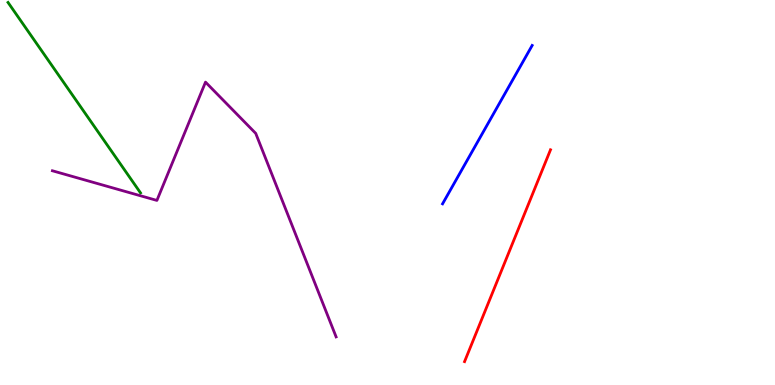[{'lines': ['blue', 'red'], 'intersections': []}, {'lines': ['green', 'red'], 'intersections': []}, {'lines': ['purple', 'red'], 'intersections': []}, {'lines': ['blue', 'green'], 'intersections': []}, {'lines': ['blue', 'purple'], 'intersections': []}, {'lines': ['green', 'purple'], 'intersections': []}]